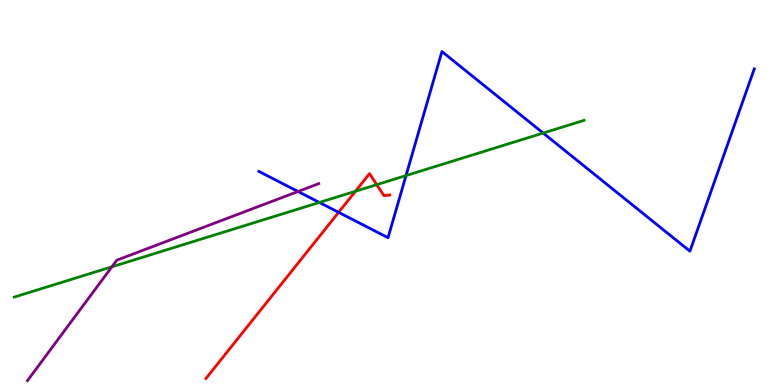[{'lines': ['blue', 'red'], 'intersections': [{'x': 4.37, 'y': 4.48}]}, {'lines': ['green', 'red'], 'intersections': [{'x': 4.59, 'y': 5.03}, {'x': 4.86, 'y': 5.2}]}, {'lines': ['purple', 'red'], 'intersections': []}, {'lines': ['blue', 'green'], 'intersections': [{'x': 4.12, 'y': 4.74}, {'x': 5.24, 'y': 5.44}, {'x': 7.01, 'y': 6.54}]}, {'lines': ['blue', 'purple'], 'intersections': [{'x': 3.85, 'y': 5.03}]}, {'lines': ['green', 'purple'], 'intersections': [{'x': 1.44, 'y': 3.07}]}]